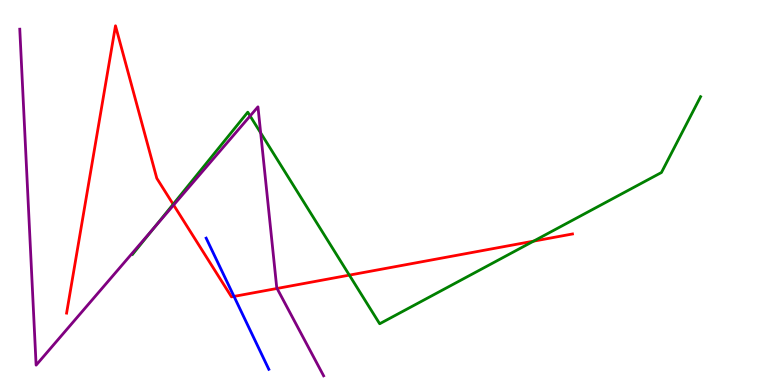[{'lines': ['blue', 'red'], 'intersections': [{'x': 3.02, 'y': 2.3}]}, {'lines': ['green', 'red'], 'intersections': [{'x': 2.23, 'y': 4.69}, {'x': 4.51, 'y': 2.85}, {'x': 6.88, 'y': 3.74}]}, {'lines': ['purple', 'red'], 'intersections': [{'x': 2.24, 'y': 4.67}, {'x': 3.58, 'y': 2.51}]}, {'lines': ['blue', 'green'], 'intersections': []}, {'lines': ['blue', 'purple'], 'intersections': []}, {'lines': ['green', 'purple'], 'intersections': [{'x': 1.99, 'y': 4.08}, {'x': 3.23, 'y': 6.99}, {'x': 3.36, 'y': 6.55}]}]